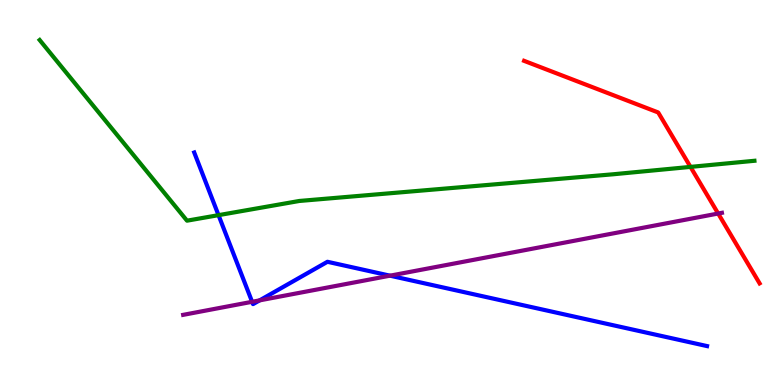[{'lines': ['blue', 'red'], 'intersections': []}, {'lines': ['green', 'red'], 'intersections': [{'x': 8.91, 'y': 5.67}]}, {'lines': ['purple', 'red'], 'intersections': [{'x': 9.27, 'y': 4.45}]}, {'lines': ['blue', 'green'], 'intersections': [{'x': 2.82, 'y': 4.41}]}, {'lines': ['blue', 'purple'], 'intersections': [{'x': 3.25, 'y': 2.16}, {'x': 3.35, 'y': 2.2}, {'x': 5.03, 'y': 2.84}]}, {'lines': ['green', 'purple'], 'intersections': []}]